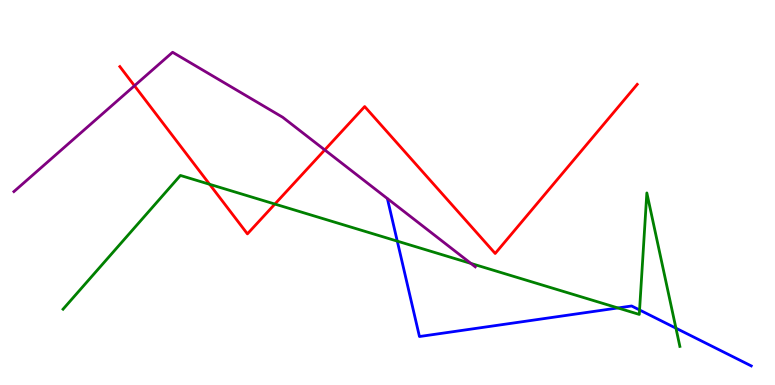[{'lines': ['blue', 'red'], 'intersections': []}, {'lines': ['green', 'red'], 'intersections': [{'x': 2.7, 'y': 5.21}, {'x': 3.55, 'y': 4.7}]}, {'lines': ['purple', 'red'], 'intersections': [{'x': 1.74, 'y': 7.77}, {'x': 4.19, 'y': 6.11}]}, {'lines': ['blue', 'green'], 'intersections': [{'x': 5.13, 'y': 3.74}, {'x': 7.97, 'y': 2.0}, {'x': 8.25, 'y': 1.95}, {'x': 8.72, 'y': 1.48}]}, {'lines': ['blue', 'purple'], 'intersections': []}, {'lines': ['green', 'purple'], 'intersections': [{'x': 6.08, 'y': 3.16}]}]